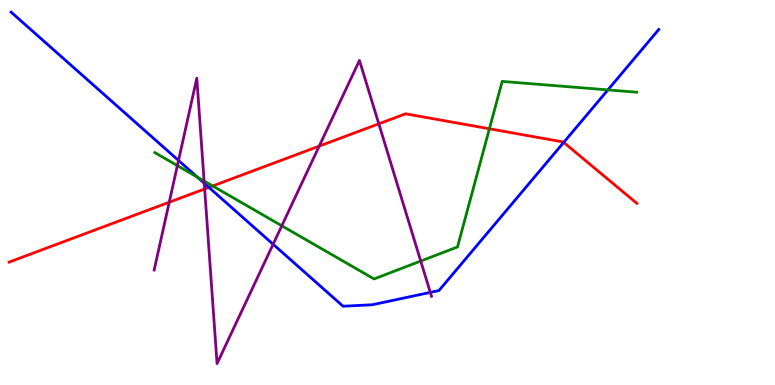[{'lines': ['blue', 'red'], 'intersections': [{'x': 2.7, 'y': 5.13}, {'x': 7.27, 'y': 6.3}]}, {'lines': ['green', 'red'], 'intersections': [{'x': 2.74, 'y': 5.17}, {'x': 6.31, 'y': 6.66}]}, {'lines': ['purple', 'red'], 'intersections': [{'x': 2.18, 'y': 4.75}, {'x': 2.64, 'y': 5.09}, {'x': 4.12, 'y': 6.2}, {'x': 4.89, 'y': 6.78}]}, {'lines': ['blue', 'green'], 'intersections': [{'x': 2.55, 'y': 5.4}, {'x': 7.84, 'y': 7.66}]}, {'lines': ['blue', 'purple'], 'intersections': [{'x': 2.3, 'y': 5.83}, {'x': 2.64, 'y': 5.24}, {'x': 3.52, 'y': 3.66}, {'x': 5.55, 'y': 2.41}]}, {'lines': ['green', 'purple'], 'intersections': [{'x': 2.29, 'y': 5.7}, {'x': 2.63, 'y': 5.3}, {'x': 3.64, 'y': 4.14}, {'x': 5.43, 'y': 3.22}]}]